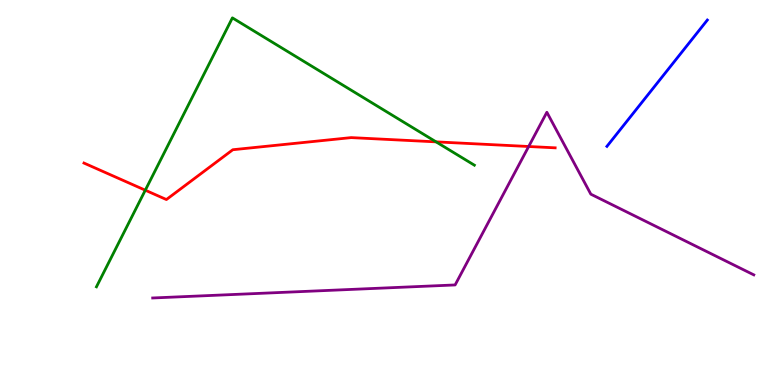[{'lines': ['blue', 'red'], 'intersections': []}, {'lines': ['green', 'red'], 'intersections': [{'x': 1.87, 'y': 5.06}, {'x': 5.63, 'y': 6.32}]}, {'lines': ['purple', 'red'], 'intersections': [{'x': 6.82, 'y': 6.19}]}, {'lines': ['blue', 'green'], 'intersections': []}, {'lines': ['blue', 'purple'], 'intersections': []}, {'lines': ['green', 'purple'], 'intersections': []}]